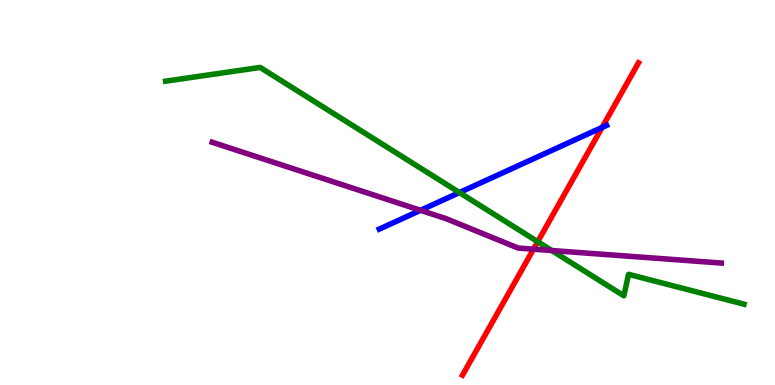[{'lines': ['blue', 'red'], 'intersections': [{'x': 7.77, 'y': 6.69}]}, {'lines': ['green', 'red'], 'intersections': [{'x': 6.94, 'y': 3.72}]}, {'lines': ['purple', 'red'], 'intersections': [{'x': 6.88, 'y': 3.53}]}, {'lines': ['blue', 'green'], 'intersections': [{'x': 5.93, 'y': 5.0}]}, {'lines': ['blue', 'purple'], 'intersections': [{'x': 5.43, 'y': 4.54}]}, {'lines': ['green', 'purple'], 'intersections': [{'x': 7.12, 'y': 3.49}]}]